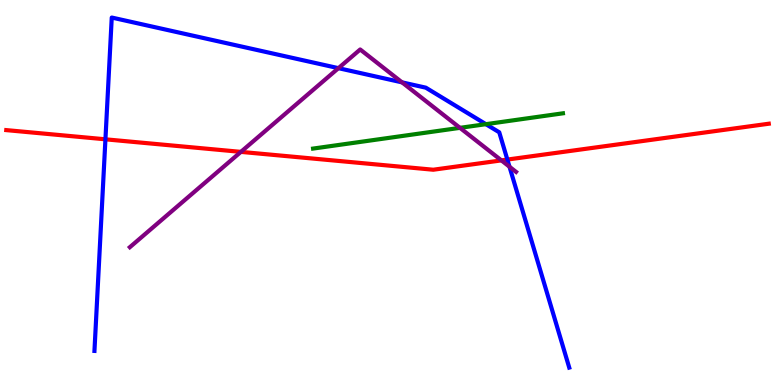[{'lines': ['blue', 'red'], 'intersections': [{'x': 1.36, 'y': 6.38}, {'x': 6.55, 'y': 5.86}]}, {'lines': ['green', 'red'], 'intersections': []}, {'lines': ['purple', 'red'], 'intersections': [{'x': 3.11, 'y': 6.06}, {'x': 6.47, 'y': 5.83}]}, {'lines': ['blue', 'green'], 'intersections': [{'x': 6.27, 'y': 6.77}]}, {'lines': ['blue', 'purple'], 'intersections': [{'x': 4.37, 'y': 8.23}, {'x': 5.19, 'y': 7.86}, {'x': 6.57, 'y': 5.67}]}, {'lines': ['green', 'purple'], 'intersections': [{'x': 5.94, 'y': 6.68}]}]